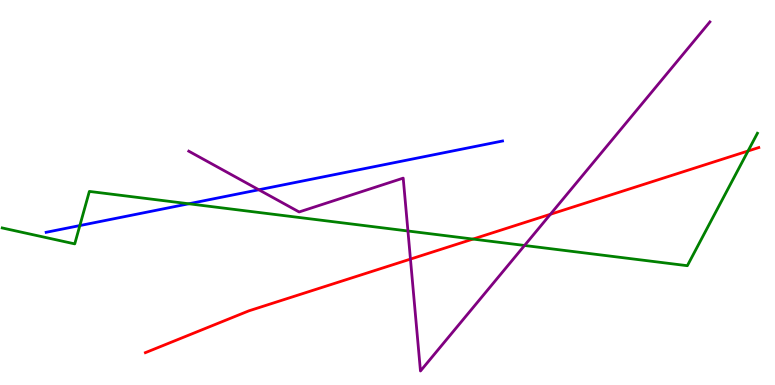[{'lines': ['blue', 'red'], 'intersections': []}, {'lines': ['green', 'red'], 'intersections': [{'x': 6.1, 'y': 3.79}, {'x': 9.65, 'y': 6.08}]}, {'lines': ['purple', 'red'], 'intersections': [{'x': 5.3, 'y': 3.27}, {'x': 7.1, 'y': 4.43}]}, {'lines': ['blue', 'green'], 'intersections': [{'x': 1.03, 'y': 4.14}, {'x': 2.44, 'y': 4.71}]}, {'lines': ['blue', 'purple'], 'intersections': [{'x': 3.34, 'y': 5.07}]}, {'lines': ['green', 'purple'], 'intersections': [{'x': 5.26, 'y': 4.0}, {'x': 6.77, 'y': 3.62}]}]